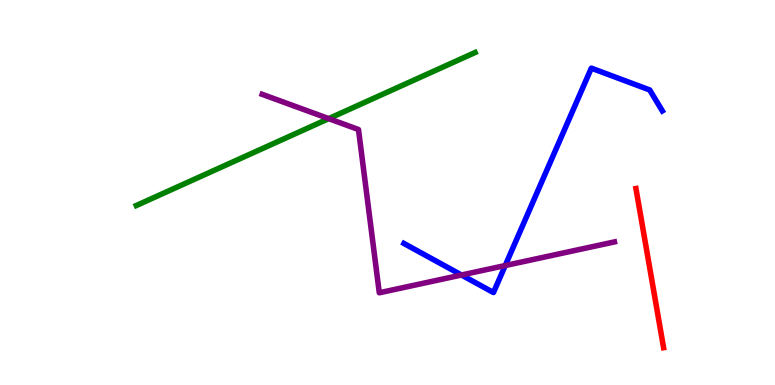[{'lines': ['blue', 'red'], 'intersections': []}, {'lines': ['green', 'red'], 'intersections': []}, {'lines': ['purple', 'red'], 'intersections': []}, {'lines': ['blue', 'green'], 'intersections': []}, {'lines': ['blue', 'purple'], 'intersections': [{'x': 5.95, 'y': 2.86}, {'x': 6.52, 'y': 3.1}]}, {'lines': ['green', 'purple'], 'intersections': [{'x': 4.24, 'y': 6.92}]}]